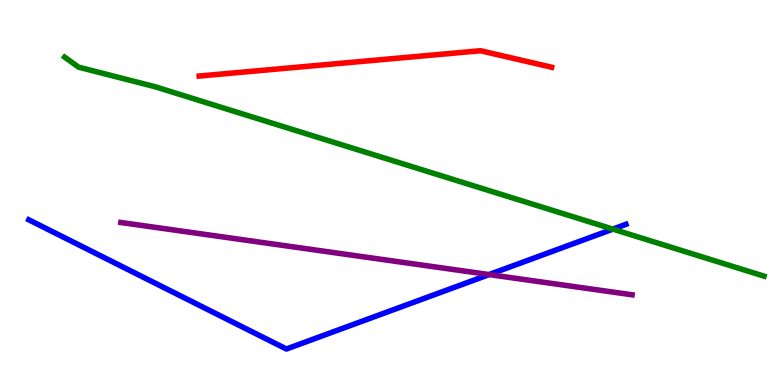[{'lines': ['blue', 'red'], 'intersections': []}, {'lines': ['green', 'red'], 'intersections': []}, {'lines': ['purple', 'red'], 'intersections': []}, {'lines': ['blue', 'green'], 'intersections': [{'x': 7.91, 'y': 4.05}]}, {'lines': ['blue', 'purple'], 'intersections': [{'x': 6.31, 'y': 2.87}]}, {'lines': ['green', 'purple'], 'intersections': []}]